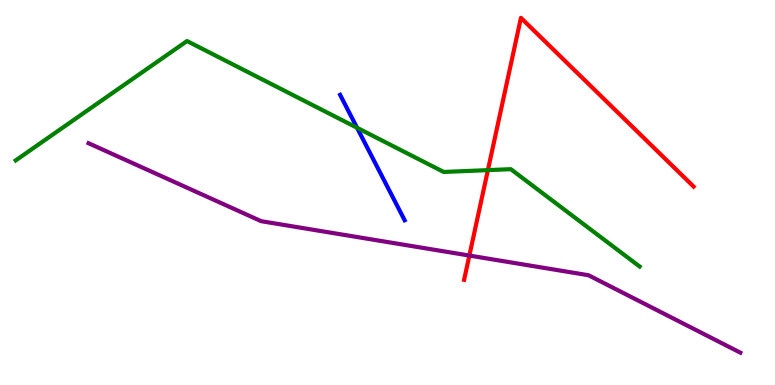[{'lines': ['blue', 'red'], 'intersections': []}, {'lines': ['green', 'red'], 'intersections': [{'x': 6.3, 'y': 5.58}]}, {'lines': ['purple', 'red'], 'intersections': [{'x': 6.06, 'y': 3.36}]}, {'lines': ['blue', 'green'], 'intersections': [{'x': 4.61, 'y': 6.68}]}, {'lines': ['blue', 'purple'], 'intersections': []}, {'lines': ['green', 'purple'], 'intersections': []}]